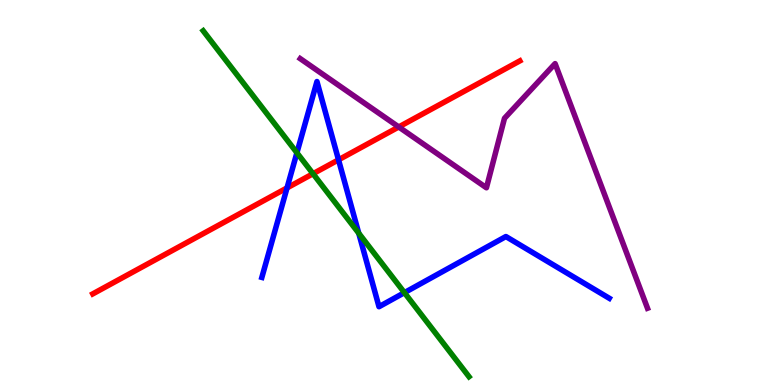[{'lines': ['blue', 'red'], 'intersections': [{'x': 3.7, 'y': 5.12}, {'x': 4.37, 'y': 5.85}]}, {'lines': ['green', 'red'], 'intersections': [{'x': 4.04, 'y': 5.49}]}, {'lines': ['purple', 'red'], 'intersections': [{'x': 5.15, 'y': 6.7}]}, {'lines': ['blue', 'green'], 'intersections': [{'x': 3.83, 'y': 6.03}, {'x': 4.63, 'y': 3.94}, {'x': 5.22, 'y': 2.4}]}, {'lines': ['blue', 'purple'], 'intersections': []}, {'lines': ['green', 'purple'], 'intersections': []}]